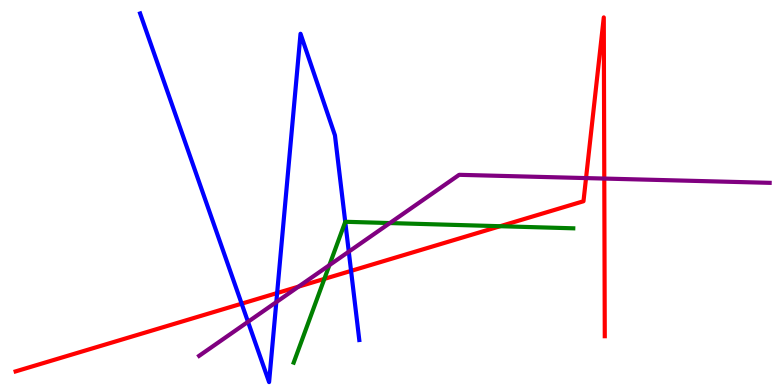[{'lines': ['blue', 'red'], 'intersections': [{'x': 3.12, 'y': 2.11}, {'x': 3.58, 'y': 2.39}, {'x': 4.53, 'y': 2.96}]}, {'lines': ['green', 'red'], 'intersections': [{'x': 4.19, 'y': 2.76}, {'x': 6.45, 'y': 4.12}]}, {'lines': ['purple', 'red'], 'intersections': [{'x': 3.85, 'y': 2.56}, {'x': 7.56, 'y': 5.37}, {'x': 7.8, 'y': 5.36}]}, {'lines': ['blue', 'green'], 'intersections': [{'x': 4.45, 'y': 4.24}]}, {'lines': ['blue', 'purple'], 'intersections': [{'x': 3.2, 'y': 1.64}, {'x': 3.57, 'y': 2.15}, {'x': 4.5, 'y': 3.46}]}, {'lines': ['green', 'purple'], 'intersections': [{'x': 4.25, 'y': 3.11}, {'x': 5.03, 'y': 4.21}]}]